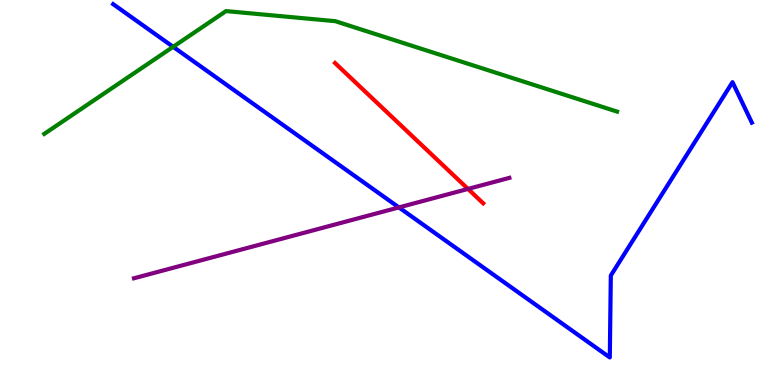[{'lines': ['blue', 'red'], 'intersections': []}, {'lines': ['green', 'red'], 'intersections': []}, {'lines': ['purple', 'red'], 'intersections': [{'x': 6.04, 'y': 5.09}]}, {'lines': ['blue', 'green'], 'intersections': [{'x': 2.23, 'y': 8.78}]}, {'lines': ['blue', 'purple'], 'intersections': [{'x': 5.15, 'y': 4.61}]}, {'lines': ['green', 'purple'], 'intersections': []}]